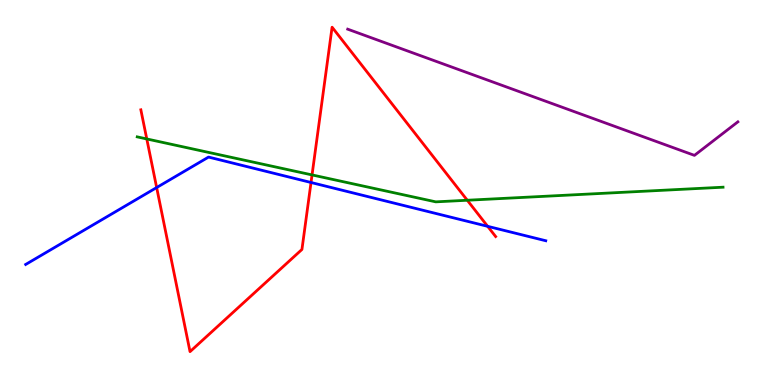[{'lines': ['blue', 'red'], 'intersections': [{'x': 2.02, 'y': 5.13}, {'x': 4.01, 'y': 5.26}, {'x': 6.29, 'y': 4.12}]}, {'lines': ['green', 'red'], 'intersections': [{'x': 1.89, 'y': 6.39}, {'x': 4.03, 'y': 5.46}, {'x': 6.03, 'y': 4.8}]}, {'lines': ['purple', 'red'], 'intersections': []}, {'lines': ['blue', 'green'], 'intersections': []}, {'lines': ['blue', 'purple'], 'intersections': []}, {'lines': ['green', 'purple'], 'intersections': []}]